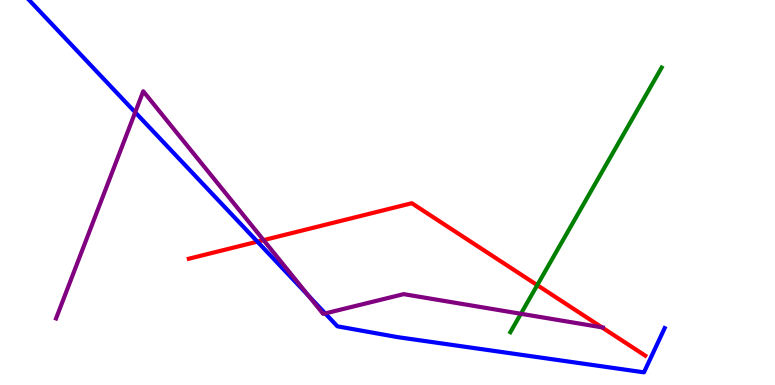[{'lines': ['blue', 'red'], 'intersections': [{'x': 3.32, 'y': 3.72}]}, {'lines': ['green', 'red'], 'intersections': [{'x': 6.93, 'y': 2.59}]}, {'lines': ['purple', 'red'], 'intersections': [{'x': 3.4, 'y': 3.76}, {'x': 7.77, 'y': 1.5}]}, {'lines': ['blue', 'green'], 'intersections': []}, {'lines': ['blue', 'purple'], 'intersections': [{'x': 1.74, 'y': 7.08}, {'x': 3.98, 'y': 2.32}, {'x': 4.2, 'y': 1.86}]}, {'lines': ['green', 'purple'], 'intersections': [{'x': 6.72, 'y': 1.85}]}]